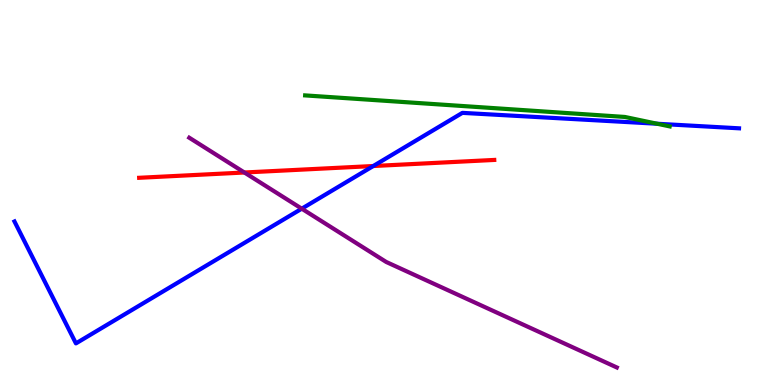[{'lines': ['blue', 'red'], 'intersections': [{'x': 4.82, 'y': 5.69}]}, {'lines': ['green', 'red'], 'intersections': []}, {'lines': ['purple', 'red'], 'intersections': [{'x': 3.15, 'y': 5.52}]}, {'lines': ['blue', 'green'], 'intersections': [{'x': 8.48, 'y': 6.79}]}, {'lines': ['blue', 'purple'], 'intersections': [{'x': 3.89, 'y': 4.58}]}, {'lines': ['green', 'purple'], 'intersections': []}]